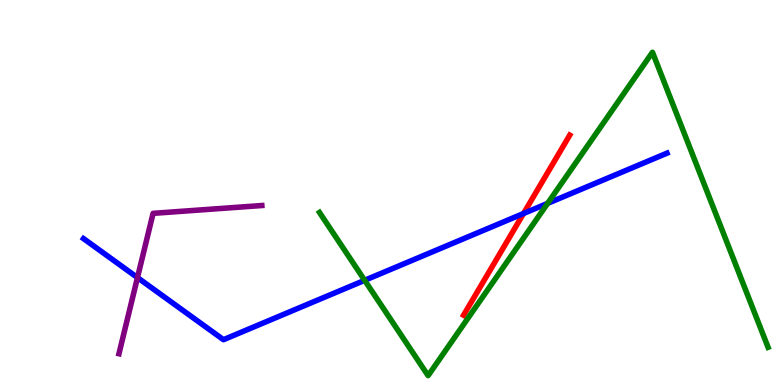[{'lines': ['blue', 'red'], 'intersections': [{'x': 6.76, 'y': 4.45}]}, {'lines': ['green', 'red'], 'intersections': []}, {'lines': ['purple', 'red'], 'intersections': []}, {'lines': ['blue', 'green'], 'intersections': [{'x': 4.71, 'y': 2.72}, {'x': 7.07, 'y': 4.72}]}, {'lines': ['blue', 'purple'], 'intersections': [{'x': 1.77, 'y': 2.79}]}, {'lines': ['green', 'purple'], 'intersections': []}]